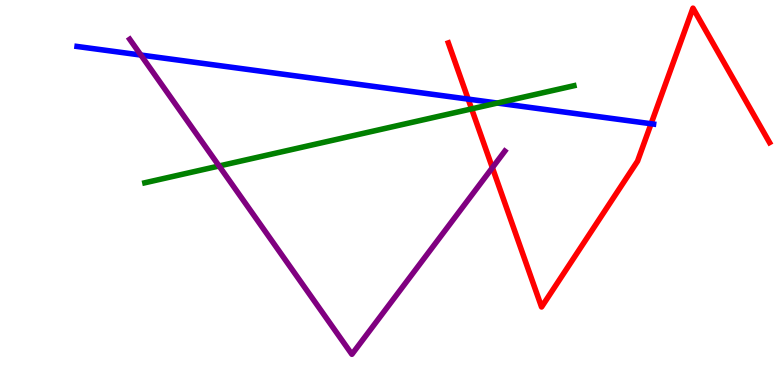[{'lines': ['blue', 'red'], 'intersections': [{'x': 6.04, 'y': 7.43}, {'x': 8.4, 'y': 6.79}]}, {'lines': ['green', 'red'], 'intersections': [{'x': 6.09, 'y': 7.17}]}, {'lines': ['purple', 'red'], 'intersections': [{'x': 6.35, 'y': 5.64}]}, {'lines': ['blue', 'green'], 'intersections': [{'x': 6.42, 'y': 7.32}]}, {'lines': ['blue', 'purple'], 'intersections': [{'x': 1.82, 'y': 8.57}]}, {'lines': ['green', 'purple'], 'intersections': [{'x': 2.83, 'y': 5.69}]}]